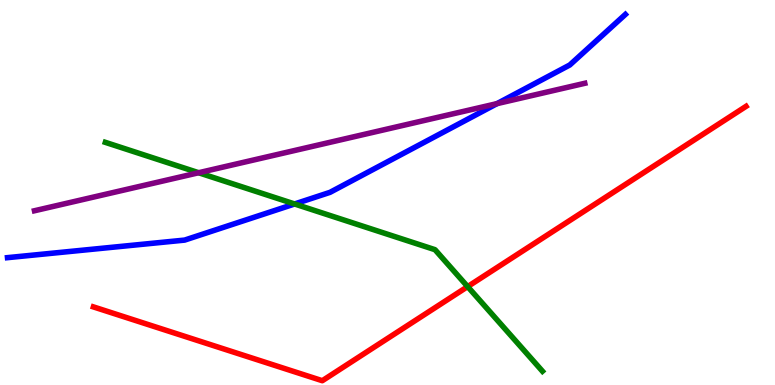[{'lines': ['blue', 'red'], 'intersections': []}, {'lines': ['green', 'red'], 'intersections': [{'x': 6.03, 'y': 2.56}]}, {'lines': ['purple', 'red'], 'intersections': []}, {'lines': ['blue', 'green'], 'intersections': [{'x': 3.8, 'y': 4.7}]}, {'lines': ['blue', 'purple'], 'intersections': [{'x': 6.41, 'y': 7.31}]}, {'lines': ['green', 'purple'], 'intersections': [{'x': 2.56, 'y': 5.51}]}]